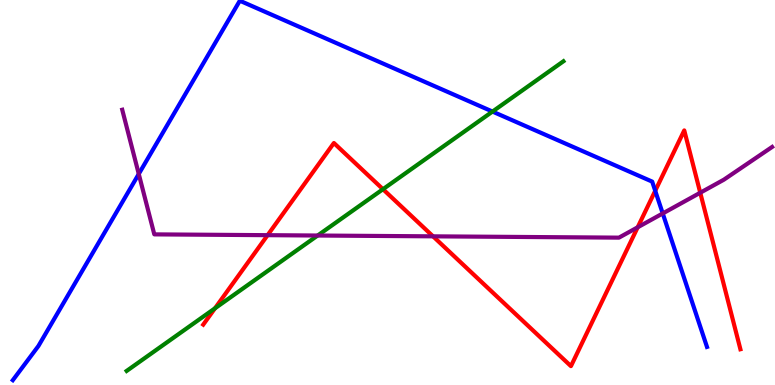[{'lines': ['blue', 'red'], 'intersections': [{'x': 8.45, 'y': 5.04}]}, {'lines': ['green', 'red'], 'intersections': [{'x': 2.77, 'y': 1.99}, {'x': 4.94, 'y': 5.09}]}, {'lines': ['purple', 'red'], 'intersections': [{'x': 3.45, 'y': 3.89}, {'x': 5.59, 'y': 3.86}, {'x': 8.23, 'y': 4.1}, {'x': 9.04, 'y': 4.99}]}, {'lines': ['blue', 'green'], 'intersections': [{'x': 6.35, 'y': 7.1}]}, {'lines': ['blue', 'purple'], 'intersections': [{'x': 1.79, 'y': 5.48}, {'x': 8.55, 'y': 4.46}]}, {'lines': ['green', 'purple'], 'intersections': [{'x': 4.1, 'y': 3.88}]}]